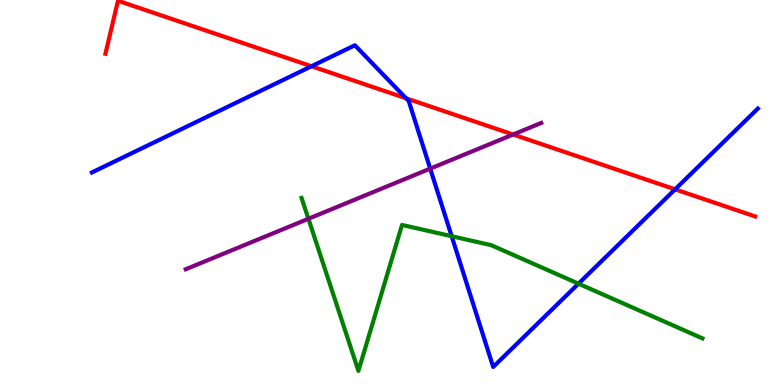[{'lines': ['blue', 'red'], 'intersections': [{'x': 4.02, 'y': 8.28}, {'x': 5.24, 'y': 7.45}, {'x': 8.71, 'y': 5.08}]}, {'lines': ['green', 'red'], 'intersections': []}, {'lines': ['purple', 'red'], 'intersections': [{'x': 6.62, 'y': 6.51}]}, {'lines': ['blue', 'green'], 'intersections': [{'x': 5.83, 'y': 3.86}, {'x': 7.46, 'y': 2.63}]}, {'lines': ['blue', 'purple'], 'intersections': [{'x': 5.55, 'y': 5.62}]}, {'lines': ['green', 'purple'], 'intersections': [{'x': 3.98, 'y': 4.32}]}]